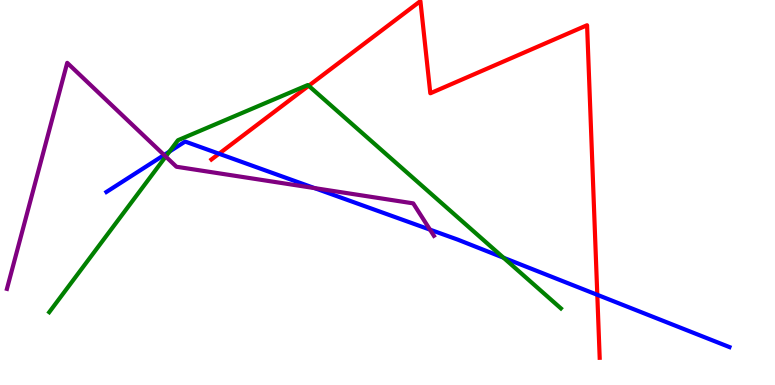[{'lines': ['blue', 'red'], 'intersections': [{'x': 2.83, 'y': 6.01}, {'x': 7.71, 'y': 2.34}]}, {'lines': ['green', 'red'], 'intersections': [{'x': 3.98, 'y': 7.77}]}, {'lines': ['purple', 'red'], 'intersections': []}, {'lines': ['blue', 'green'], 'intersections': [{'x': 2.19, 'y': 6.06}, {'x': 6.5, 'y': 3.31}]}, {'lines': ['blue', 'purple'], 'intersections': [{'x': 2.12, 'y': 5.97}, {'x': 4.06, 'y': 5.11}, {'x': 5.55, 'y': 4.04}]}, {'lines': ['green', 'purple'], 'intersections': [{'x': 2.14, 'y': 5.93}]}]